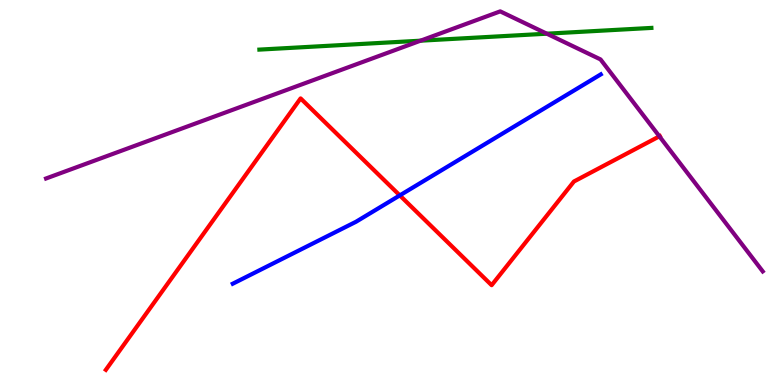[{'lines': ['blue', 'red'], 'intersections': [{'x': 5.16, 'y': 4.92}]}, {'lines': ['green', 'red'], 'intersections': []}, {'lines': ['purple', 'red'], 'intersections': [{'x': 8.51, 'y': 6.46}]}, {'lines': ['blue', 'green'], 'intersections': []}, {'lines': ['blue', 'purple'], 'intersections': []}, {'lines': ['green', 'purple'], 'intersections': [{'x': 5.43, 'y': 8.94}, {'x': 7.06, 'y': 9.12}]}]